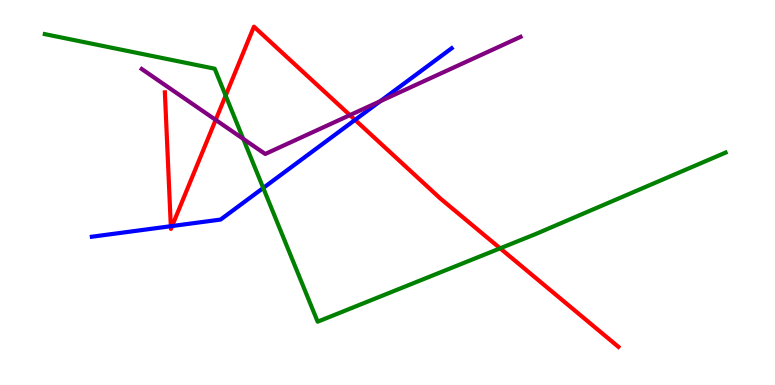[{'lines': ['blue', 'red'], 'intersections': [{'x': 2.2, 'y': 4.12}, {'x': 2.22, 'y': 4.13}, {'x': 4.58, 'y': 6.89}]}, {'lines': ['green', 'red'], 'intersections': [{'x': 2.91, 'y': 7.52}, {'x': 6.45, 'y': 3.55}]}, {'lines': ['purple', 'red'], 'intersections': [{'x': 2.78, 'y': 6.89}, {'x': 4.51, 'y': 7.01}]}, {'lines': ['blue', 'green'], 'intersections': [{'x': 3.4, 'y': 5.12}]}, {'lines': ['blue', 'purple'], 'intersections': [{'x': 4.91, 'y': 7.37}]}, {'lines': ['green', 'purple'], 'intersections': [{'x': 3.14, 'y': 6.39}]}]